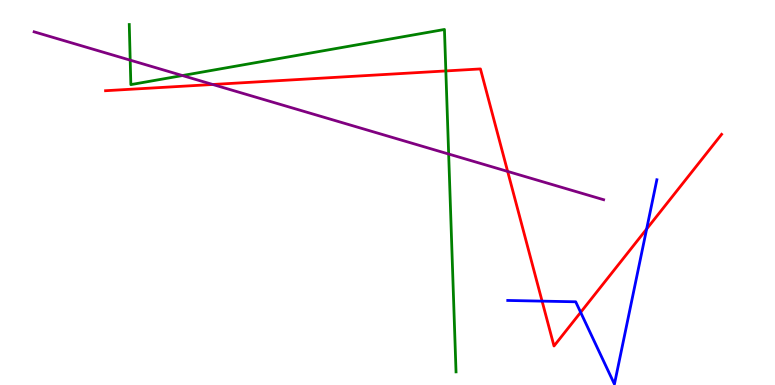[{'lines': ['blue', 'red'], 'intersections': [{'x': 6.99, 'y': 2.18}, {'x': 7.49, 'y': 1.89}, {'x': 8.34, 'y': 4.05}]}, {'lines': ['green', 'red'], 'intersections': [{'x': 5.75, 'y': 8.16}]}, {'lines': ['purple', 'red'], 'intersections': [{'x': 2.75, 'y': 7.81}, {'x': 6.55, 'y': 5.55}]}, {'lines': ['blue', 'green'], 'intersections': []}, {'lines': ['blue', 'purple'], 'intersections': []}, {'lines': ['green', 'purple'], 'intersections': [{'x': 1.68, 'y': 8.44}, {'x': 2.35, 'y': 8.04}, {'x': 5.79, 'y': 6.0}]}]